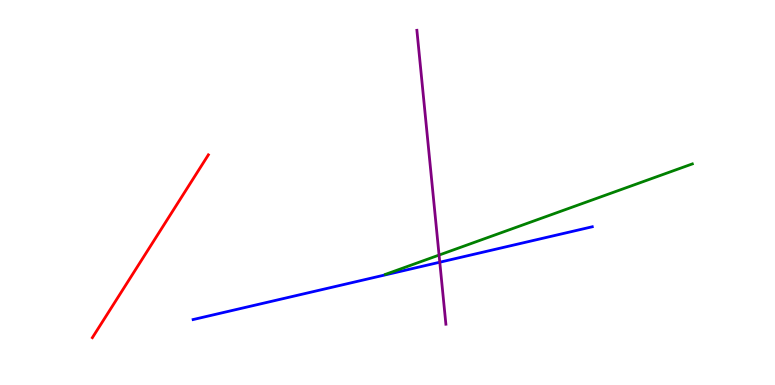[{'lines': ['blue', 'red'], 'intersections': []}, {'lines': ['green', 'red'], 'intersections': []}, {'lines': ['purple', 'red'], 'intersections': []}, {'lines': ['blue', 'green'], 'intersections': []}, {'lines': ['blue', 'purple'], 'intersections': [{'x': 5.67, 'y': 3.19}]}, {'lines': ['green', 'purple'], 'intersections': [{'x': 5.67, 'y': 3.37}]}]